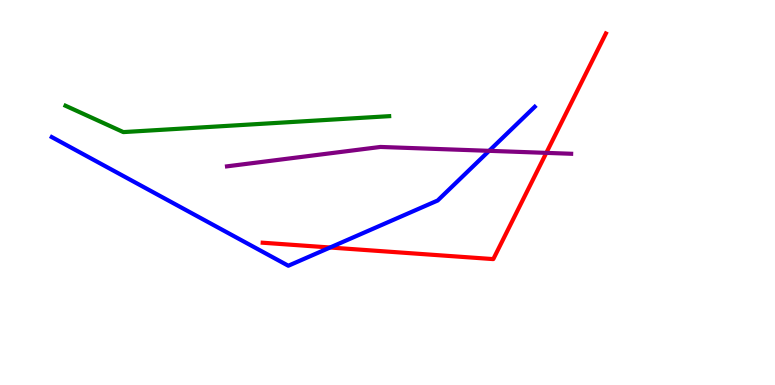[{'lines': ['blue', 'red'], 'intersections': [{'x': 4.26, 'y': 3.57}]}, {'lines': ['green', 'red'], 'intersections': []}, {'lines': ['purple', 'red'], 'intersections': [{'x': 7.05, 'y': 6.03}]}, {'lines': ['blue', 'green'], 'intersections': []}, {'lines': ['blue', 'purple'], 'intersections': [{'x': 6.31, 'y': 6.08}]}, {'lines': ['green', 'purple'], 'intersections': []}]